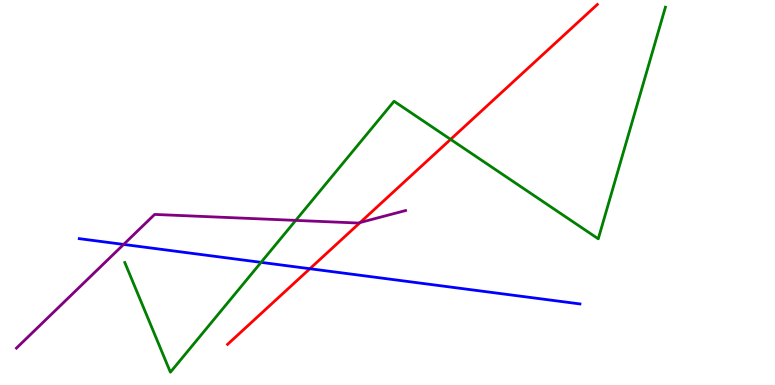[{'lines': ['blue', 'red'], 'intersections': [{'x': 4.0, 'y': 3.02}]}, {'lines': ['green', 'red'], 'intersections': [{'x': 5.81, 'y': 6.38}]}, {'lines': ['purple', 'red'], 'intersections': [{'x': 4.65, 'y': 4.22}]}, {'lines': ['blue', 'green'], 'intersections': [{'x': 3.37, 'y': 3.19}]}, {'lines': ['blue', 'purple'], 'intersections': [{'x': 1.6, 'y': 3.65}]}, {'lines': ['green', 'purple'], 'intersections': [{'x': 3.82, 'y': 4.28}]}]